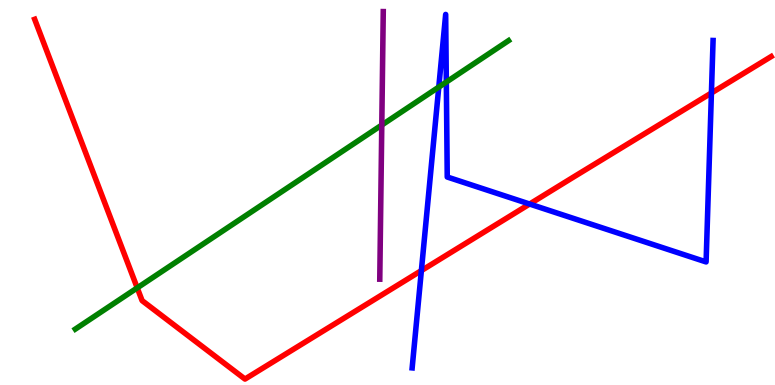[{'lines': ['blue', 'red'], 'intersections': [{'x': 5.44, 'y': 2.97}, {'x': 6.83, 'y': 4.7}, {'x': 9.18, 'y': 7.58}]}, {'lines': ['green', 'red'], 'intersections': [{'x': 1.77, 'y': 2.52}]}, {'lines': ['purple', 'red'], 'intersections': []}, {'lines': ['blue', 'green'], 'intersections': [{'x': 5.66, 'y': 7.74}, {'x': 5.76, 'y': 7.87}]}, {'lines': ['blue', 'purple'], 'intersections': []}, {'lines': ['green', 'purple'], 'intersections': [{'x': 4.93, 'y': 6.75}]}]